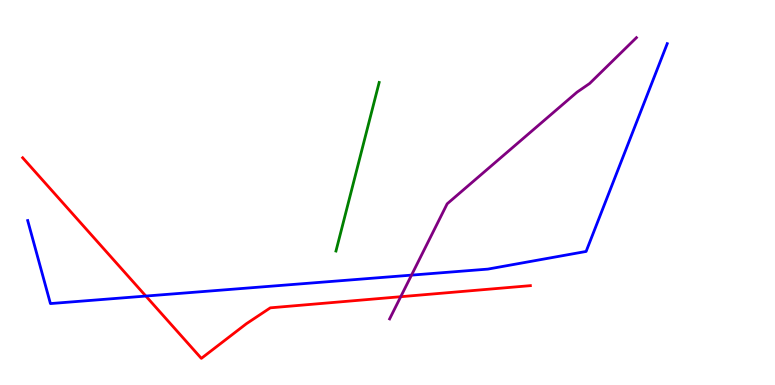[{'lines': ['blue', 'red'], 'intersections': [{'x': 1.88, 'y': 2.31}]}, {'lines': ['green', 'red'], 'intersections': []}, {'lines': ['purple', 'red'], 'intersections': [{'x': 5.17, 'y': 2.29}]}, {'lines': ['blue', 'green'], 'intersections': []}, {'lines': ['blue', 'purple'], 'intersections': [{'x': 5.31, 'y': 2.85}]}, {'lines': ['green', 'purple'], 'intersections': []}]